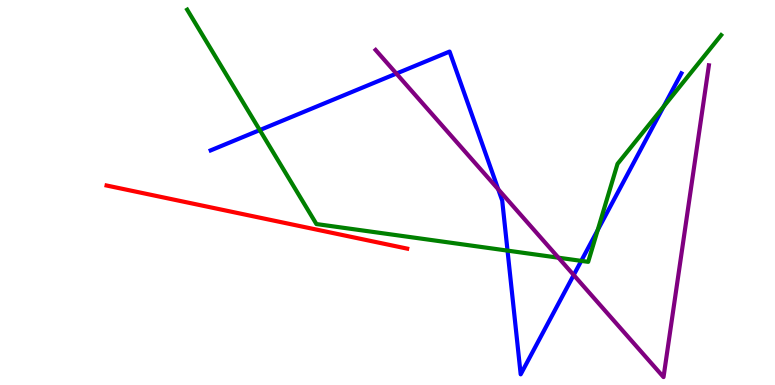[{'lines': ['blue', 'red'], 'intersections': []}, {'lines': ['green', 'red'], 'intersections': []}, {'lines': ['purple', 'red'], 'intersections': []}, {'lines': ['blue', 'green'], 'intersections': [{'x': 3.35, 'y': 6.62}, {'x': 6.55, 'y': 3.49}, {'x': 7.5, 'y': 3.22}, {'x': 7.71, 'y': 4.02}, {'x': 8.56, 'y': 7.23}]}, {'lines': ['blue', 'purple'], 'intersections': [{'x': 5.11, 'y': 8.09}, {'x': 6.43, 'y': 5.08}, {'x': 7.4, 'y': 2.86}]}, {'lines': ['green', 'purple'], 'intersections': [{'x': 7.21, 'y': 3.31}]}]